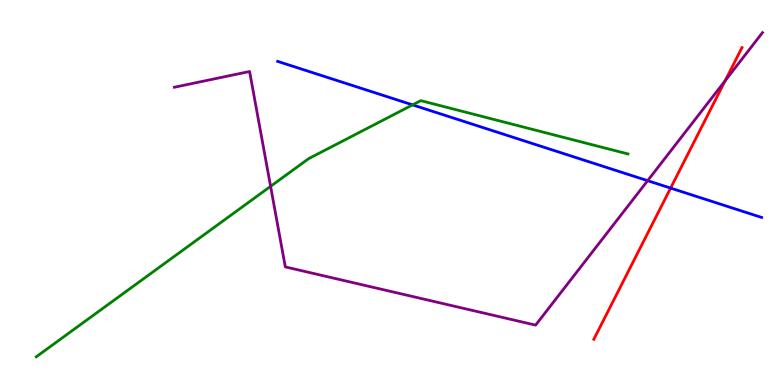[{'lines': ['blue', 'red'], 'intersections': [{'x': 8.65, 'y': 5.11}]}, {'lines': ['green', 'red'], 'intersections': []}, {'lines': ['purple', 'red'], 'intersections': [{'x': 9.36, 'y': 7.9}]}, {'lines': ['blue', 'green'], 'intersections': [{'x': 5.32, 'y': 7.28}]}, {'lines': ['blue', 'purple'], 'intersections': [{'x': 8.36, 'y': 5.31}]}, {'lines': ['green', 'purple'], 'intersections': [{'x': 3.49, 'y': 5.16}]}]